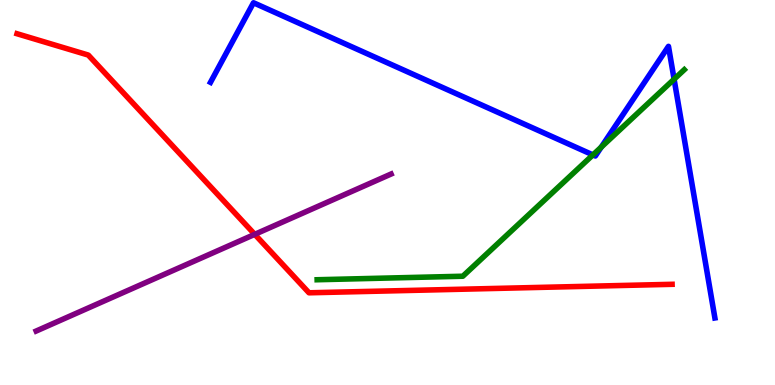[{'lines': ['blue', 'red'], 'intersections': []}, {'lines': ['green', 'red'], 'intersections': []}, {'lines': ['purple', 'red'], 'intersections': [{'x': 3.29, 'y': 3.91}]}, {'lines': ['blue', 'green'], 'intersections': [{'x': 7.65, 'y': 5.98}, {'x': 7.76, 'y': 6.18}, {'x': 8.7, 'y': 7.94}]}, {'lines': ['blue', 'purple'], 'intersections': []}, {'lines': ['green', 'purple'], 'intersections': []}]